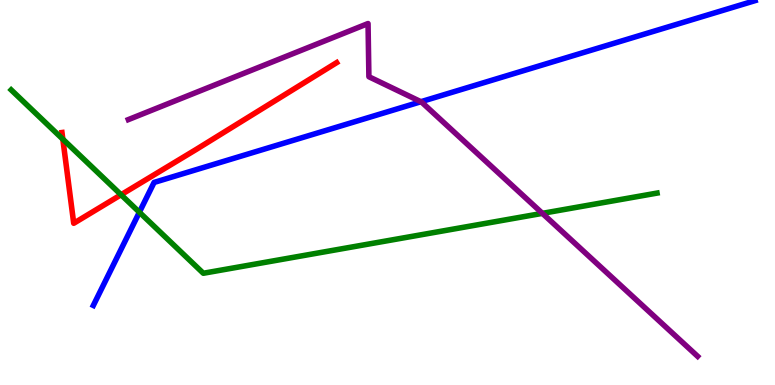[{'lines': ['blue', 'red'], 'intersections': []}, {'lines': ['green', 'red'], 'intersections': [{'x': 0.811, 'y': 6.38}, {'x': 1.56, 'y': 4.94}]}, {'lines': ['purple', 'red'], 'intersections': []}, {'lines': ['blue', 'green'], 'intersections': [{'x': 1.8, 'y': 4.49}]}, {'lines': ['blue', 'purple'], 'intersections': [{'x': 5.43, 'y': 7.36}]}, {'lines': ['green', 'purple'], 'intersections': [{'x': 7.0, 'y': 4.46}]}]